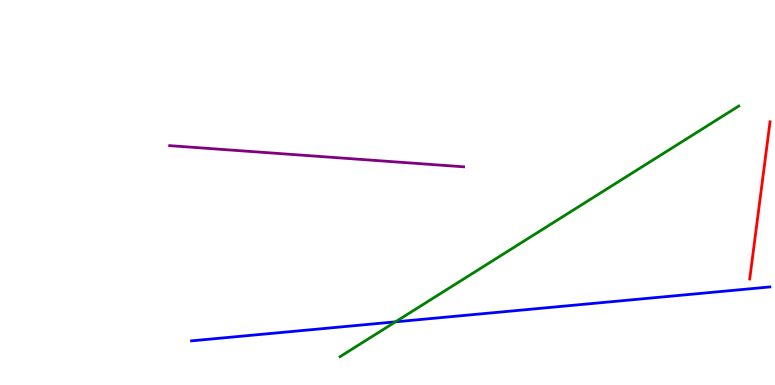[{'lines': ['blue', 'red'], 'intersections': []}, {'lines': ['green', 'red'], 'intersections': []}, {'lines': ['purple', 'red'], 'intersections': []}, {'lines': ['blue', 'green'], 'intersections': [{'x': 5.1, 'y': 1.64}]}, {'lines': ['blue', 'purple'], 'intersections': []}, {'lines': ['green', 'purple'], 'intersections': []}]